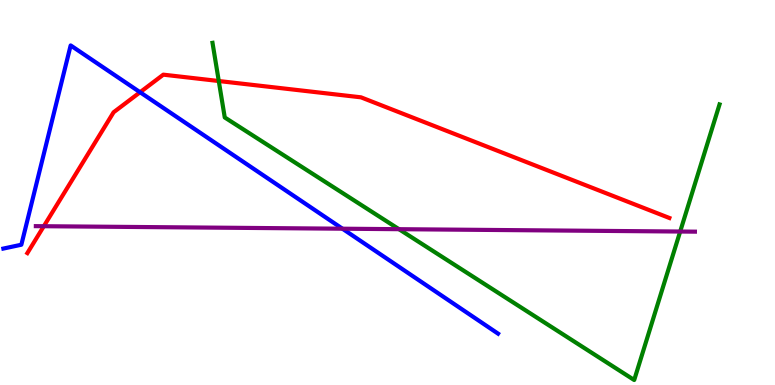[{'lines': ['blue', 'red'], 'intersections': [{'x': 1.81, 'y': 7.6}]}, {'lines': ['green', 'red'], 'intersections': [{'x': 2.82, 'y': 7.9}]}, {'lines': ['purple', 'red'], 'intersections': [{'x': 0.565, 'y': 4.12}]}, {'lines': ['blue', 'green'], 'intersections': []}, {'lines': ['blue', 'purple'], 'intersections': [{'x': 4.42, 'y': 4.06}]}, {'lines': ['green', 'purple'], 'intersections': [{'x': 5.15, 'y': 4.05}, {'x': 8.78, 'y': 3.99}]}]